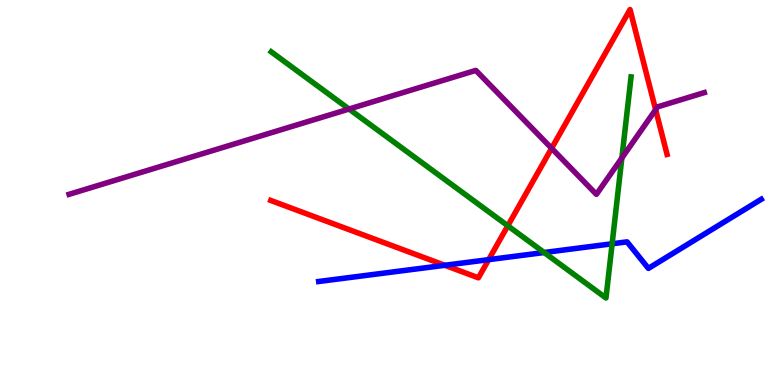[{'lines': ['blue', 'red'], 'intersections': [{'x': 5.74, 'y': 3.11}, {'x': 6.31, 'y': 3.26}]}, {'lines': ['green', 'red'], 'intersections': [{'x': 6.55, 'y': 4.14}]}, {'lines': ['purple', 'red'], 'intersections': [{'x': 7.12, 'y': 6.15}, {'x': 8.46, 'y': 7.15}]}, {'lines': ['blue', 'green'], 'intersections': [{'x': 7.02, 'y': 3.44}, {'x': 7.9, 'y': 3.67}]}, {'lines': ['blue', 'purple'], 'intersections': []}, {'lines': ['green', 'purple'], 'intersections': [{'x': 4.5, 'y': 7.17}, {'x': 8.02, 'y': 5.9}]}]